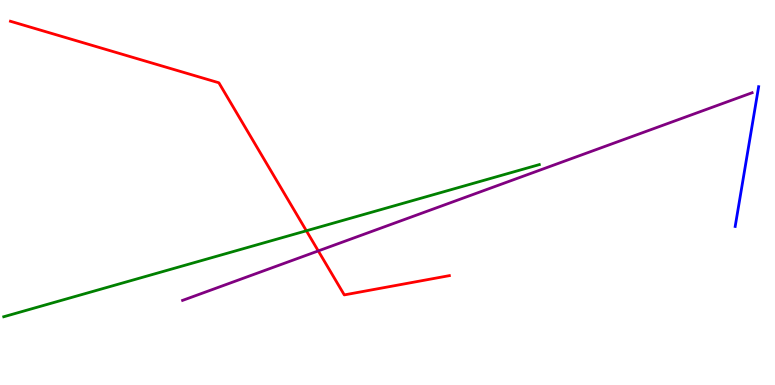[{'lines': ['blue', 'red'], 'intersections': []}, {'lines': ['green', 'red'], 'intersections': [{'x': 3.95, 'y': 4.01}]}, {'lines': ['purple', 'red'], 'intersections': [{'x': 4.11, 'y': 3.48}]}, {'lines': ['blue', 'green'], 'intersections': []}, {'lines': ['blue', 'purple'], 'intersections': []}, {'lines': ['green', 'purple'], 'intersections': []}]